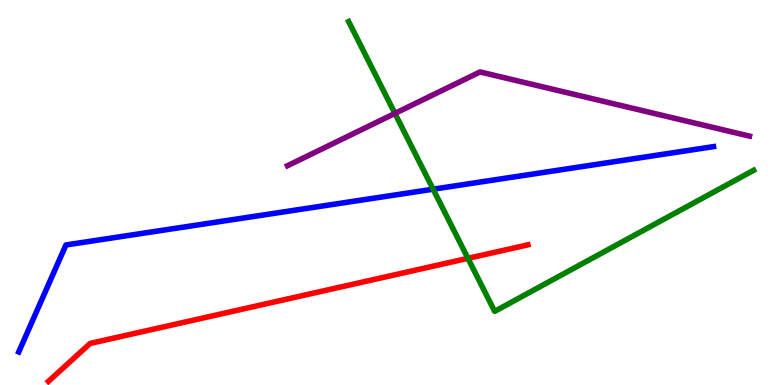[{'lines': ['blue', 'red'], 'intersections': []}, {'lines': ['green', 'red'], 'intersections': [{'x': 6.04, 'y': 3.29}]}, {'lines': ['purple', 'red'], 'intersections': []}, {'lines': ['blue', 'green'], 'intersections': [{'x': 5.59, 'y': 5.09}]}, {'lines': ['blue', 'purple'], 'intersections': []}, {'lines': ['green', 'purple'], 'intersections': [{'x': 5.1, 'y': 7.05}]}]